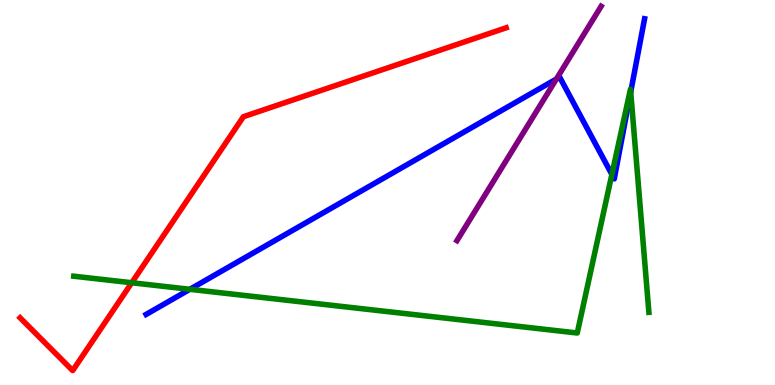[{'lines': ['blue', 'red'], 'intersections': []}, {'lines': ['green', 'red'], 'intersections': [{'x': 1.7, 'y': 2.66}]}, {'lines': ['purple', 'red'], 'intersections': []}, {'lines': ['blue', 'green'], 'intersections': [{'x': 2.45, 'y': 2.49}, {'x': 7.9, 'y': 5.47}, {'x': 8.14, 'y': 7.61}]}, {'lines': ['blue', 'purple'], 'intersections': [{'x': 7.18, 'y': 7.95}]}, {'lines': ['green', 'purple'], 'intersections': []}]